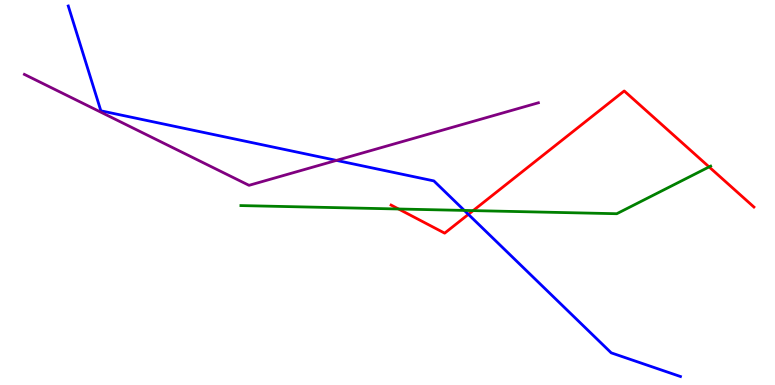[{'lines': ['blue', 'red'], 'intersections': [{'x': 6.04, 'y': 4.43}]}, {'lines': ['green', 'red'], 'intersections': [{'x': 5.14, 'y': 4.57}, {'x': 6.11, 'y': 4.53}, {'x': 9.15, 'y': 5.66}]}, {'lines': ['purple', 'red'], 'intersections': []}, {'lines': ['blue', 'green'], 'intersections': [{'x': 5.99, 'y': 4.53}]}, {'lines': ['blue', 'purple'], 'intersections': [{'x': 4.34, 'y': 5.83}]}, {'lines': ['green', 'purple'], 'intersections': []}]